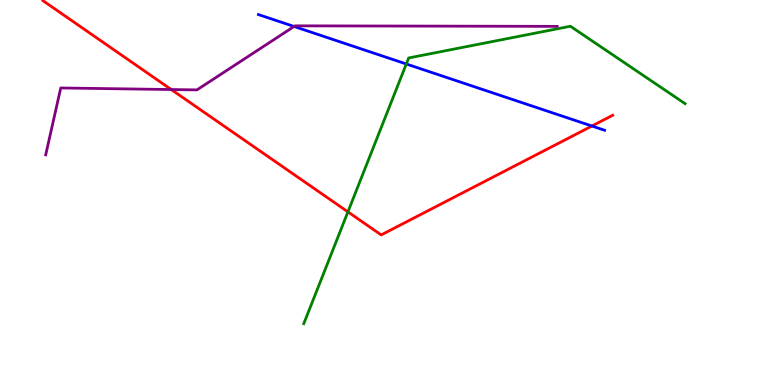[{'lines': ['blue', 'red'], 'intersections': [{'x': 7.64, 'y': 6.73}]}, {'lines': ['green', 'red'], 'intersections': [{'x': 4.49, 'y': 4.5}]}, {'lines': ['purple', 'red'], 'intersections': [{'x': 2.21, 'y': 7.67}]}, {'lines': ['blue', 'green'], 'intersections': [{'x': 5.24, 'y': 8.34}]}, {'lines': ['blue', 'purple'], 'intersections': [{'x': 3.79, 'y': 9.31}]}, {'lines': ['green', 'purple'], 'intersections': []}]